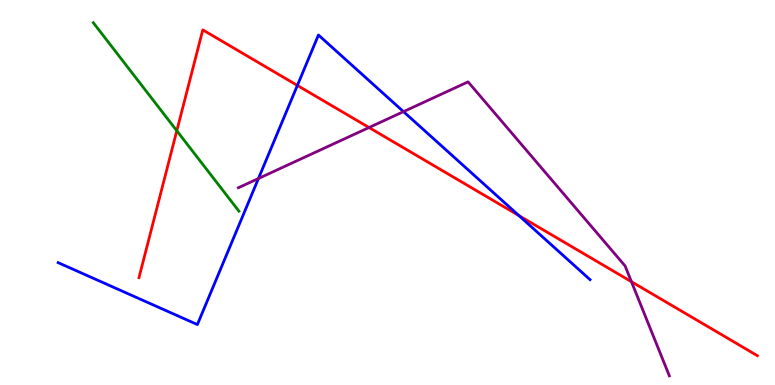[{'lines': ['blue', 'red'], 'intersections': [{'x': 3.84, 'y': 7.78}, {'x': 6.7, 'y': 4.4}]}, {'lines': ['green', 'red'], 'intersections': [{'x': 2.28, 'y': 6.6}]}, {'lines': ['purple', 'red'], 'intersections': [{'x': 4.76, 'y': 6.69}, {'x': 8.15, 'y': 2.68}]}, {'lines': ['blue', 'green'], 'intersections': []}, {'lines': ['blue', 'purple'], 'intersections': [{'x': 3.33, 'y': 5.36}, {'x': 5.21, 'y': 7.1}]}, {'lines': ['green', 'purple'], 'intersections': []}]